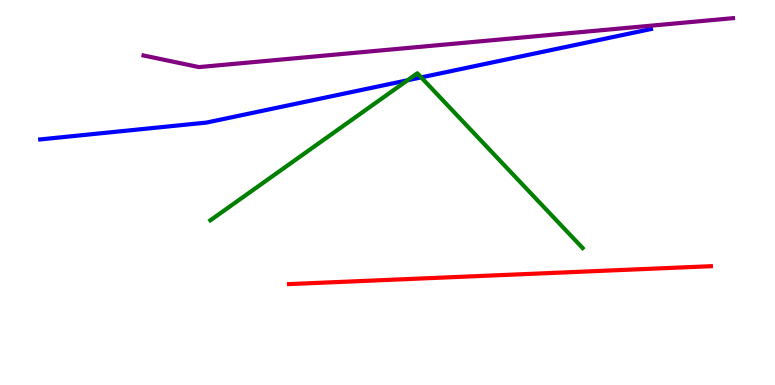[{'lines': ['blue', 'red'], 'intersections': []}, {'lines': ['green', 'red'], 'intersections': []}, {'lines': ['purple', 'red'], 'intersections': []}, {'lines': ['blue', 'green'], 'intersections': [{'x': 5.26, 'y': 7.91}, {'x': 5.43, 'y': 7.99}]}, {'lines': ['blue', 'purple'], 'intersections': []}, {'lines': ['green', 'purple'], 'intersections': []}]